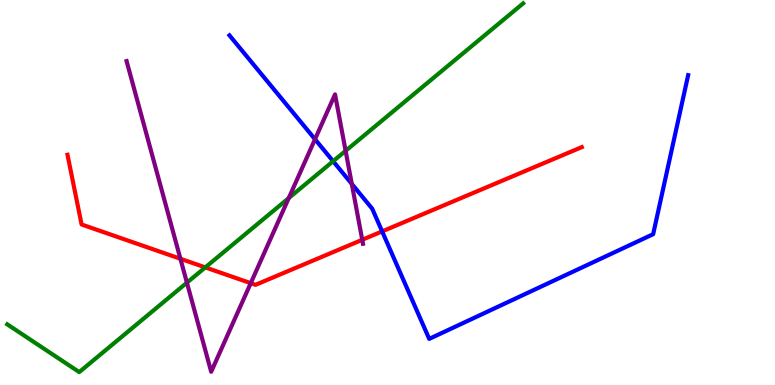[{'lines': ['blue', 'red'], 'intersections': [{'x': 4.93, 'y': 3.99}]}, {'lines': ['green', 'red'], 'intersections': [{'x': 2.65, 'y': 3.05}]}, {'lines': ['purple', 'red'], 'intersections': [{'x': 2.33, 'y': 3.28}, {'x': 3.24, 'y': 2.64}, {'x': 4.67, 'y': 3.77}]}, {'lines': ['blue', 'green'], 'intersections': [{'x': 4.3, 'y': 5.81}]}, {'lines': ['blue', 'purple'], 'intersections': [{'x': 4.06, 'y': 6.38}, {'x': 4.54, 'y': 5.22}]}, {'lines': ['green', 'purple'], 'intersections': [{'x': 2.41, 'y': 2.66}, {'x': 3.73, 'y': 4.85}, {'x': 4.46, 'y': 6.08}]}]